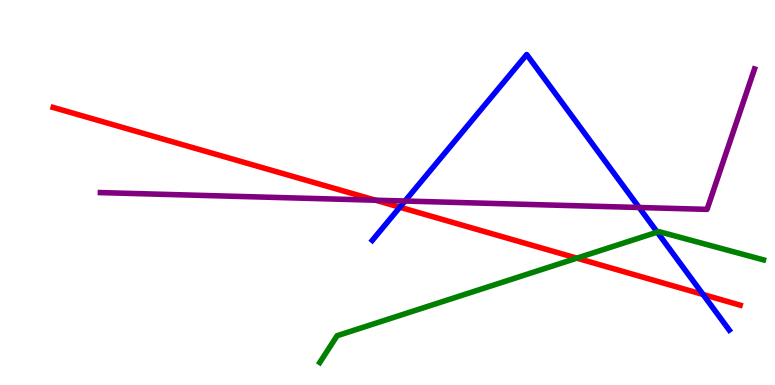[{'lines': ['blue', 'red'], 'intersections': [{'x': 5.16, 'y': 4.62}, {'x': 9.07, 'y': 2.35}]}, {'lines': ['green', 'red'], 'intersections': [{'x': 7.44, 'y': 3.29}]}, {'lines': ['purple', 'red'], 'intersections': [{'x': 4.85, 'y': 4.8}]}, {'lines': ['blue', 'green'], 'intersections': [{'x': 8.48, 'y': 3.97}]}, {'lines': ['blue', 'purple'], 'intersections': [{'x': 5.23, 'y': 4.78}, {'x': 8.25, 'y': 4.61}]}, {'lines': ['green', 'purple'], 'intersections': []}]